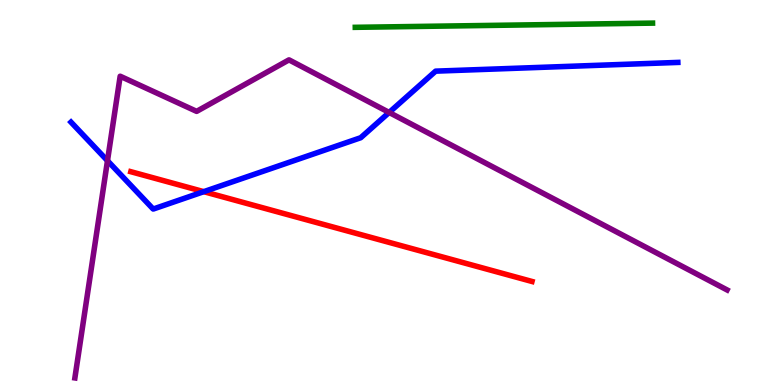[{'lines': ['blue', 'red'], 'intersections': [{'x': 2.63, 'y': 5.02}]}, {'lines': ['green', 'red'], 'intersections': []}, {'lines': ['purple', 'red'], 'intersections': []}, {'lines': ['blue', 'green'], 'intersections': []}, {'lines': ['blue', 'purple'], 'intersections': [{'x': 1.39, 'y': 5.83}, {'x': 5.02, 'y': 7.08}]}, {'lines': ['green', 'purple'], 'intersections': []}]